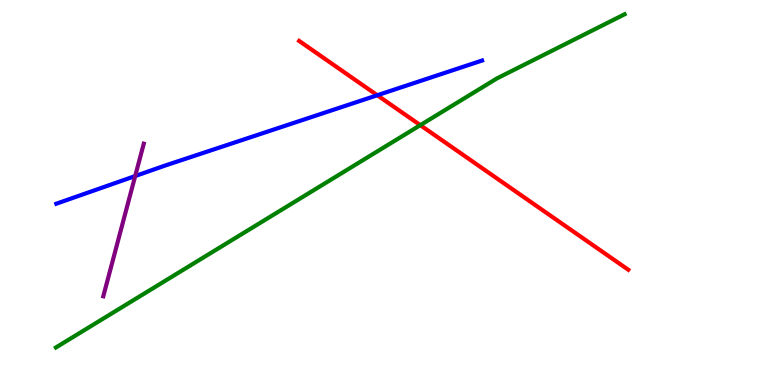[{'lines': ['blue', 'red'], 'intersections': [{'x': 4.87, 'y': 7.53}]}, {'lines': ['green', 'red'], 'intersections': [{'x': 5.42, 'y': 6.75}]}, {'lines': ['purple', 'red'], 'intersections': []}, {'lines': ['blue', 'green'], 'intersections': []}, {'lines': ['blue', 'purple'], 'intersections': [{'x': 1.74, 'y': 5.43}]}, {'lines': ['green', 'purple'], 'intersections': []}]